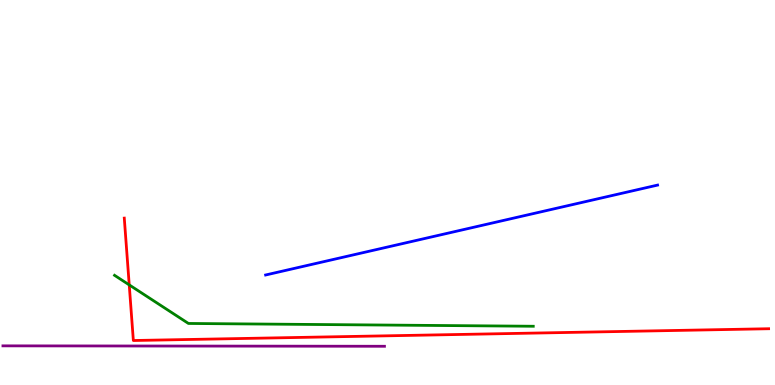[{'lines': ['blue', 'red'], 'intersections': []}, {'lines': ['green', 'red'], 'intersections': [{'x': 1.67, 'y': 2.6}]}, {'lines': ['purple', 'red'], 'intersections': []}, {'lines': ['blue', 'green'], 'intersections': []}, {'lines': ['blue', 'purple'], 'intersections': []}, {'lines': ['green', 'purple'], 'intersections': []}]